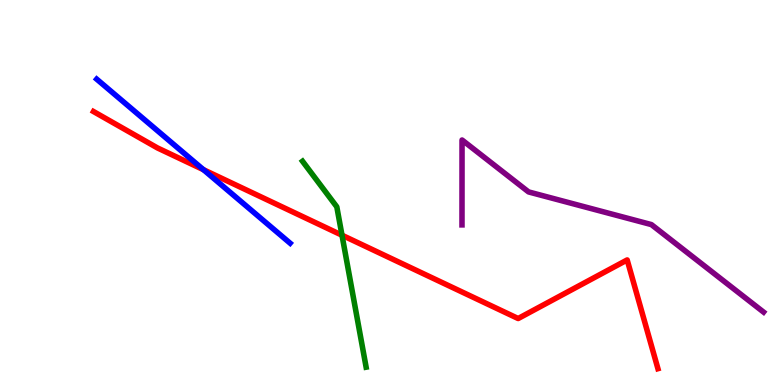[{'lines': ['blue', 'red'], 'intersections': [{'x': 2.63, 'y': 5.59}]}, {'lines': ['green', 'red'], 'intersections': [{'x': 4.41, 'y': 3.89}]}, {'lines': ['purple', 'red'], 'intersections': []}, {'lines': ['blue', 'green'], 'intersections': []}, {'lines': ['blue', 'purple'], 'intersections': []}, {'lines': ['green', 'purple'], 'intersections': []}]